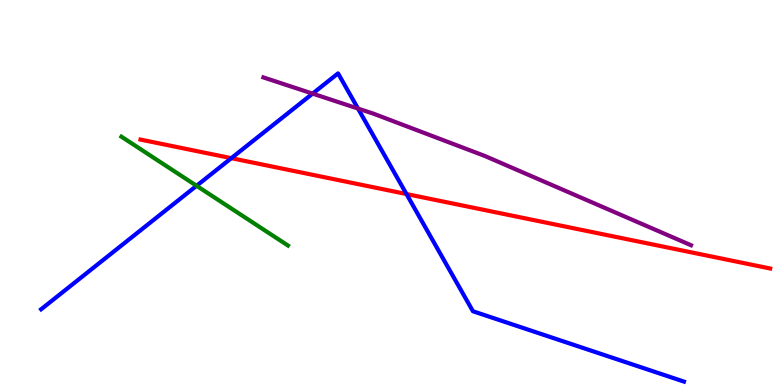[{'lines': ['blue', 'red'], 'intersections': [{'x': 2.98, 'y': 5.89}, {'x': 5.24, 'y': 4.96}]}, {'lines': ['green', 'red'], 'intersections': []}, {'lines': ['purple', 'red'], 'intersections': []}, {'lines': ['blue', 'green'], 'intersections': [{'x': 2.54, 'y': 5.17}]}, {'lines': ['blue', 'purple'], 'intersections': [{'x': 4.03, 'y': 7.57}, {'x': 4.62, 'y': 7.18}]}, {'lines': ['green', 'purple'], 'intersections': []}]